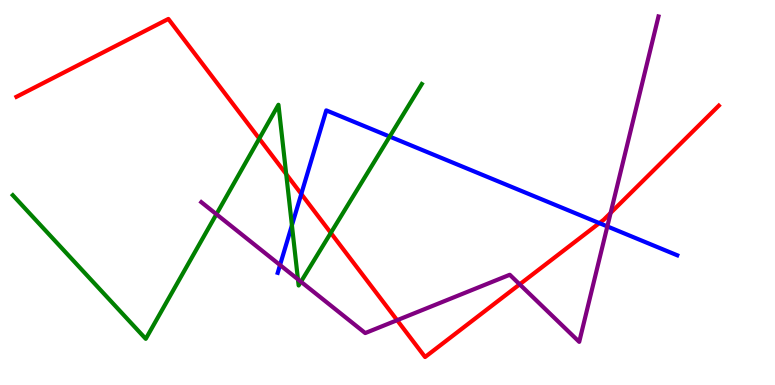[{'lines': ['blue', 'red'], 'intersections': [{'x': 3.89, 'y': 4.96}, {'x': 7.73, 'y': 4.2}]}, {'lines': ['green', 'red'], 'intersections': [{'x': 3.35, 'y': 6.4}, {'x': 3.69, 'y': 5.48}, {'x': 4.27, 'y': 3.95}]}, {'lines': ['purple', 'red'], 'intersections': [{'x': 5.12, 'y': 1.68}, {'x': 6.71, 'y': 2.61}, {'x': 7.88, 'y': 4.47}]}, {'lines': ['blue', 'green'], 'intersections': [{'x': 3.77, 'y': 4.15}, {'x': 5.03, 'y': 6.45}]}, {'lines': ['blue', 'purple'], 'intersections': [{'x': 3.61, 'y': 3.12}, {'x': 7.84, 'y': 4.12}]}, {'lines': ['green', 'purple'], 'intersections': [{'x': 2.79, 'y': 4.44}, {'x': 3.84, 'y': 2.74}, {'x': 3.88, 'y': 2.68}]}]